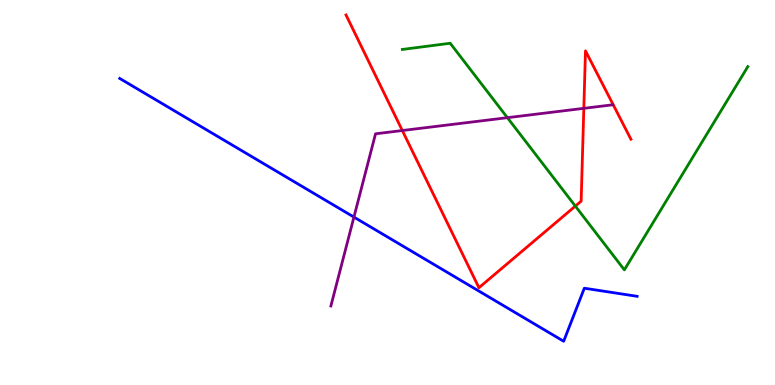[{'lines': ['blue', 'red'], 'intersections': []}, {'lines': ['green', 'red'], 'intersections': [{'x': 7.42, 'y': 4.65}]}, {'lines': ['purple', 'red'], 'intersections': [{'x': 5.19, 'y': 6.61}, {'x': 7.53, 'y': 7.19}]}, {'lines': ['blue', 'green'], 'intersections': []}, {'lines': ['blue', 'purple'], 'intersections': [{'x': 4.57, 'y': 4.36}]}, {'lines': ['green', 'purple'], 'intersections': [{'x': 6.55, 'y': 6.94}]}]